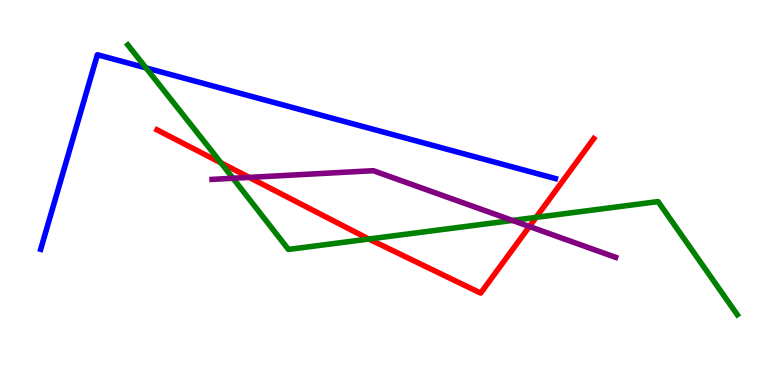[{'lines': ['blue', 'red'], 'intersections': []}, {'lines': ['green', 'red'], 'intersections': [{'x': 2.85, 'y': 5.77}, {'x': 4.76, 'y': 3.79}, {'x': 6.92, 'y': 4.35}]}, {'lines': ['purple', 'red'], 'intersections': [{'x': 3.22, 'y': 5.39}, {'x': 6.83, 'y': 4.12}]}, {'lines': ['blue', 'green'], 'intersections': [{'x': 1.88, 'y': 8.24}]}, {'lines': ['blue', 'purple'], 'intersections': []}, {'lines': ['green', 'purple'], 'intersections': [{'x': 3.01, 'y': 5.37}, {'x': 6.61, 'y': 4.27}]}]